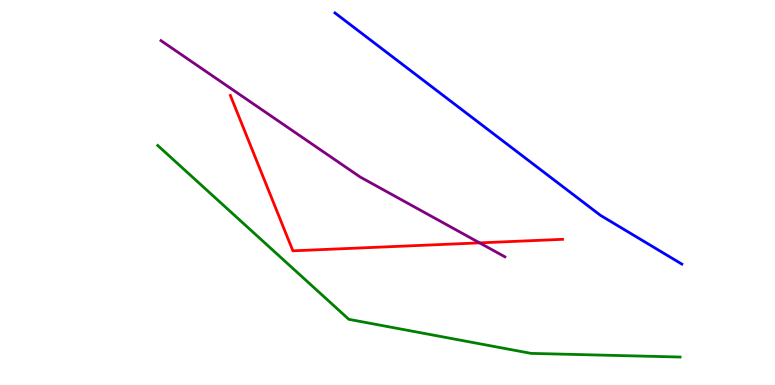[{'lines': ['blue', 'red'], 'intersections': []}, {'lines': ['green', 'red'], 'intersections': []}, {'lines': ['purple', 'red'], 'intersections': [{'x': 6.19, 'y': 3.69}]}, {'lines': ['blue', 'green'], 'intersections': []}, {'lines': ['blue', 'purple'], 'intersections': []}, {'lines': ['green', 'purple'], 'intersections': []}]